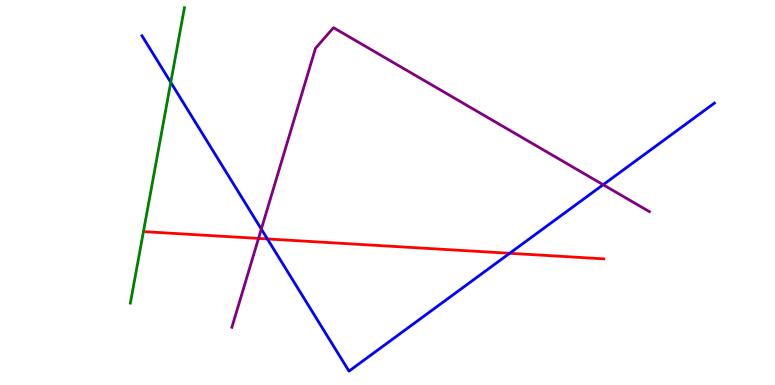[{'lines': ['blue', 'red'], 'intersections': [{'x': 3.45, 'y': 3.79}, {'x': 6.58, 'y': 3.42}]}, {'lines': ['green', 'red'], 'intersections': []}, {'lines': ['purple', 'red'], 'intersections': [{'x': 3.34, 'y': 3.81}]}, {'lines': ['blue', 'green'], 'intersections': [{'x': 2.2, 'y': 7.86}]}, {'lines': ['blue', 'purple'], 'intersections': [{'x': 3.37, 'y': 4.05}, {'x': 7.78, 'y': 5.2}]}, {'lines': ['green', 'purple'], 'intersections': []}]